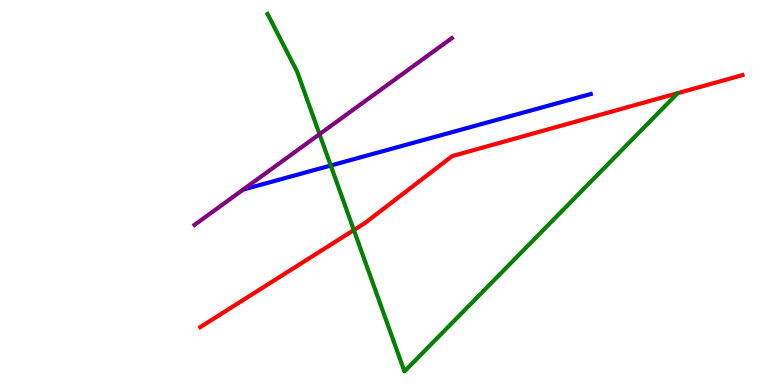[{'lines': ['blue', 'red'], 'intersections': []}, {'lines': ['green', 'red'], 'intersections': [{'x': 4.57, 'y': 4.02}]}, {'lines': ['purple', 'red'], 'intersections': []}, {'lines': ['blue', 'green'], 'intersections': [{'x': 4.27, 'y': 5.7}]}, {'lines': ['blue', 'purple'], 'intersections': []}, {'lines': ['green', 'purple'], 'intersections': [{'x': 4.12, 'y': 6.51}]}]